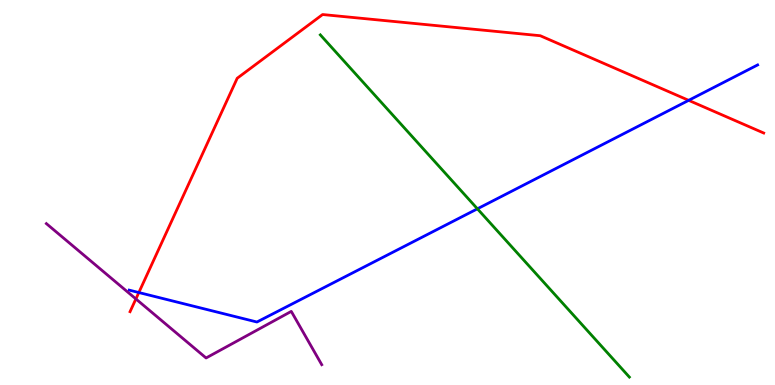[{'lines': ['blue', 'red'], 'intersections': [{'x': 1.79, 'y': 2.4}, {'x': 8.89, 'y': 7.39}]}, {'lines': ['green', 'red'], 'intersections': []}, {'lines': ['purple', 'red'], 'intersections': [{'x': 1.75, 'y': 2.24}]}, {'lines': ['blue', 'green'], 'intersections': [{'x': 6.16, 'y': 4.58}]}, {'lines': ['blue', 'purple'], 'intersections': []}, {'lines': ['green', 'purple'], 'intersections': []}]